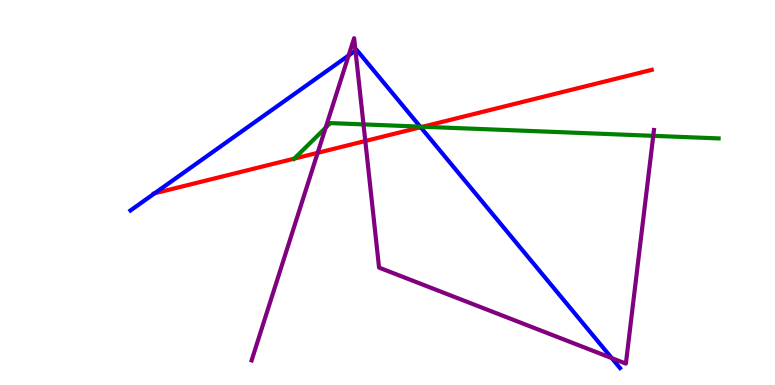[{'lines': ['blue', 'red'], 'intersections': [{'x': 1.99, 'y': 4.98}, {'x': 5.43, 'y': 6.7}]}, {'lines': ['green', 'red'], 'intersections': [{'x': 3.8, 'y': 5.88}, {'x': 5.45, 'y': 6.71}]}, {'lines': ['purple', 'red'], 'intersections': [{'x': 4.1, 'y': 6.03}, {'x': 4.71, 'y': 6.34}]}, {'lines': ['blue', 'green'], 'intersections': [{'x': 5.42, 'y': 6.71}]}, {'lines': ['blue', 'purple'], 'intersections': [{'x': 4.5, 'y': 8.56}, {'x': 4.59, 'y': 8.69}, {'x': 7.89, 'y': 0.698}]}, {'lines': ['green', 'purple'], 'intersections': [{'x': 4.2, 'y': 6.68}, {'x': 4.69, 'y': 6.77}, {'x': 8.43, 'y': 6.47}]}]